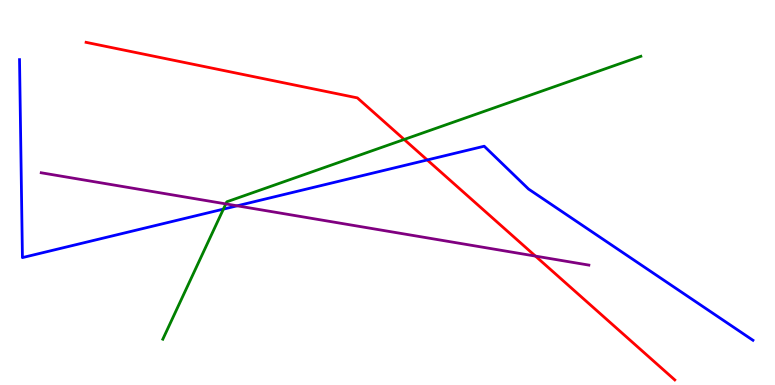[{'lines': ['blue', 'red'], 'intersections': [{'x': 5.51, 'y': 5.85}]}, {'lines': ['green', 'red'], 'intersections': [{'x': 5.22, 'y': 6.38}]}, {'lines': ['purple', 'red'], 'intersections': [{'x': 6.91, 'y': 3.35}]}, {'lines': ['blue', 'green'], 'intersections': [{'x': 2.88, 'y': 4.57}]}, {'lines': ['blue', 'purple'], 'intersections': [{'x': 3.06, 'y': 4.65}]}, {'lines': ['green', 'purple'], 'intersections': [{'x': 2.91, 'y': 4.7}]}]